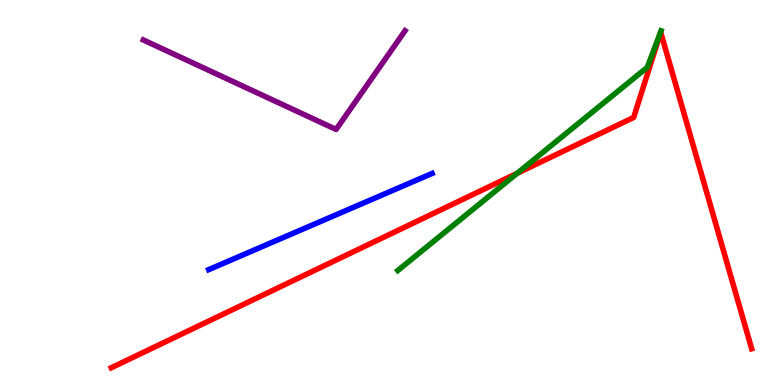[{'lines': ['blue', 'red'], 'intersections': []}, {'lines': ['green', 'red'], 'intersections': [{'x': 6.67, 'y': 5.5}]}, {'lines': ['purple', 'red'], 'intersections': []}, {'lines': ['blue', 'green'], 'intersections': []}, {'lines': ['blue', 'purple'], 'intersections': []}, {'lines': ['green', 'purple'], 'intersections': []}]